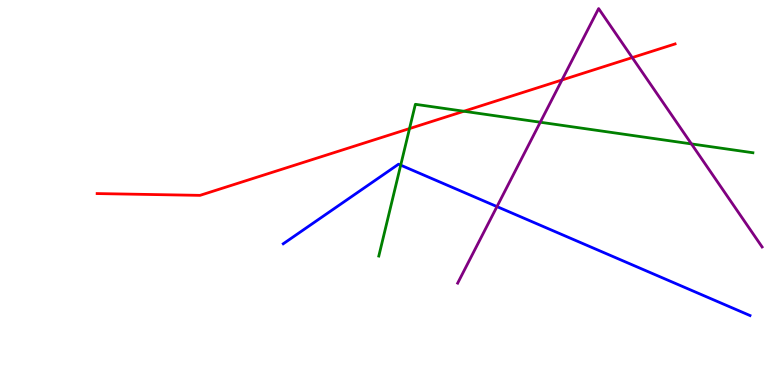[{'lines': ['blue', 'red'], 'intersections': []}, {'lines': ['green', 'red'], 'intersections': [{'x': 5.28, 'y': 6.66}, {'x': 5.99, 'y': 7.11}]}, {'lines': ['purple', 'red'], 'intersections': [{'x': 7.25, 'y': 7.92}, {'x': 8.16, 'y': 8.5}]}, {'lines': ['blue', 'green'], 'intersections': [{'x': 5.17, 'y': 5.71}]}, {'lines': ['blue', 'purple'], 'intersections': [{'x': 6.41, 'y': 4.63}]}, {'lines': ['green', 'purple'], 'intersections': [{'x': 6.97, 'y': 6.83}, {'x': 8.92, 'y': 6.26}]}]